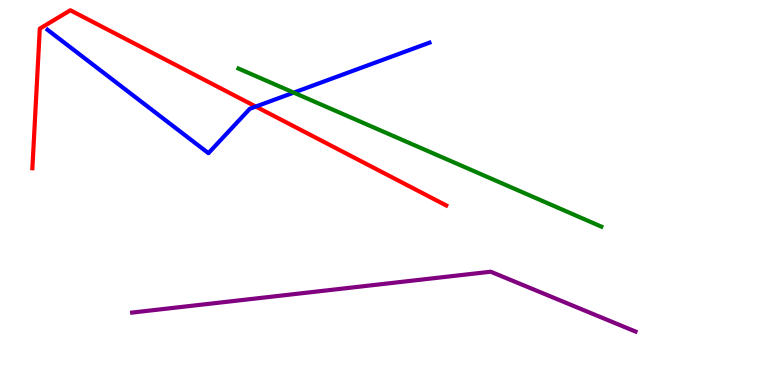[{'lines': ['blue', 'red'], 'intersections': [{'x': 3.3, 'y': 7.23}]}, {'lines': ['green', 'red'], 'intersections': []}, {'lines': ['purple', 'red'], 'intersections': []}, {'lines': ['blue', 'green'], 'intersections': [{'x': 3.79, 'y': 7.59}]}, {'lines': ['blue', 'purple'], 'intersections': []}, {'lines': ['green', 'purple'], 'intersections': []}]